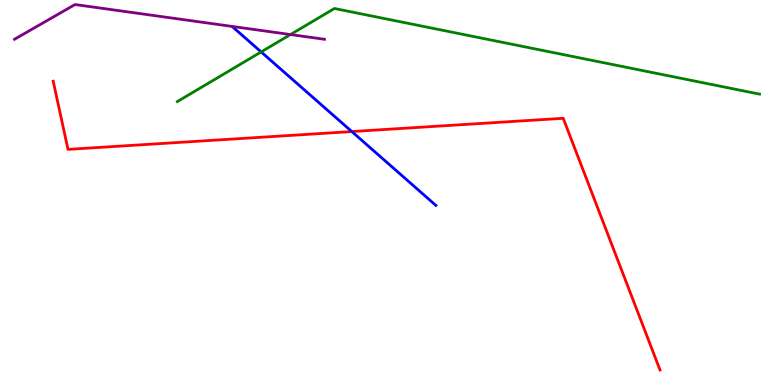[{'lines': ['blue', 'red'], 'intersections': [{'x': 4.54, 'y': 6.58}]}, {'lines': ['green', 'red'], 'intersections': []}, {'lines': ['purple', 'red'], 'intersections': []}, {'lines': ['blue', 'green'], 'intersections': [{'x': 3.37, 'y': 8.65}]}, {'lines': ['blue', 'purple'], 'intersections': []}, {'lines': ['green', 'purple'], 'intersections': [{'x': 3.75, 'y': 9.1}]}]